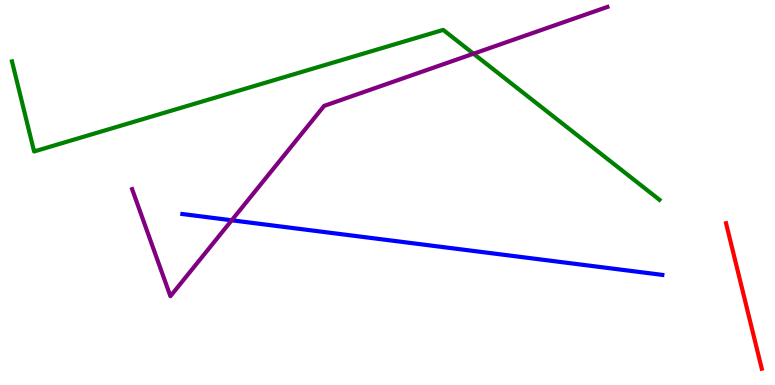[{'lines': ['blue', 'red'], 'intersections': []}, {'lines': ['green', 'red'], 'intersections': []}, {'lines': ['purple', 'red'], 'intersections': []}, {'lines': ['blue', 'green'], 'intersections': []}, {'lines': ['blue', 'purple'], 'intersections': [{'x': 2.99, 'y': 4.28}]}, {'lines': ['green', 'purple'], 'intersections': [{'x': 6.11, 'y': 8.61}]}]